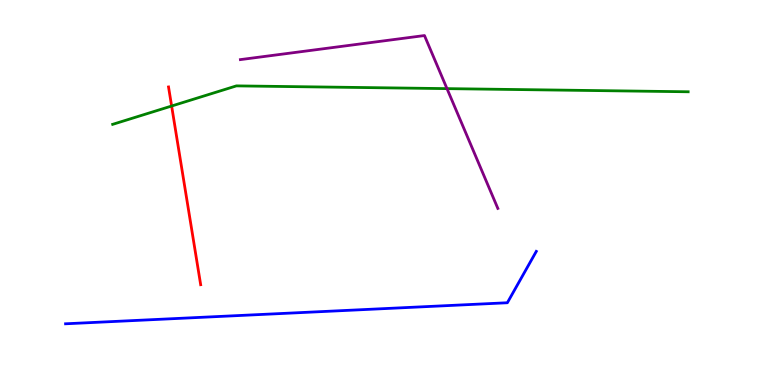[{'lines': ['blue', 'red'], 'intersections': []}, {'lines': ['green', 'red'], 'intersections': [{'x': 2.21, 'y': 7.25}]}, {'lines': ['purple', 'red'], 'intersections': []}, {'lines': ['blue', 'green'], 'intersections': []}, {'lines': ['blue', 'purple'], 'intersections': []}, {'lines': ['green', 'purple'], 'intersections': [{'x': 5.77, 'y': 7.7}]}]